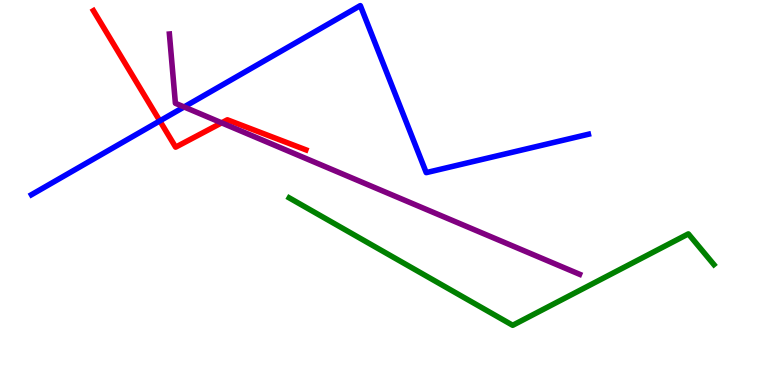[{'lines': ['blue', 'red'], 'intersections': [{'x': 2.06, 'y': 6.86}]}, {'lines': ['green', 'red'], 'intersections': []}, {'lines': ['purple', 'red'], 'intersections': [{'x': 2.86, 'y': 6.81}]}, {'lines': ['blue', 'green'], 'intersections': []}, {'lines': ['blue', 'purple'], 'intersections': [{'x': 2.38, 'y': 7.22}]}, {'lines': ['green', 'purple'], 'intersections': []}]